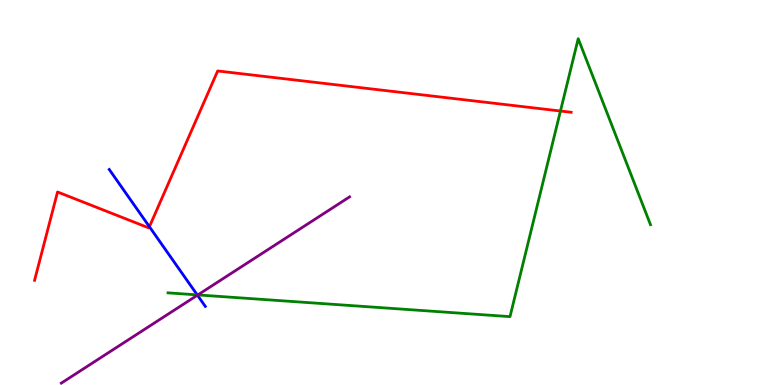[{'lines': ['blue', 'red'], 'intersections': [{'x': 1.93, 'y': 4.11}]}, {'lines': ['green', 'red'], 'intersections': [{'x': 7.23, 'y': 7.12}]}, {'lines': ['purple', 'red'], 'intersections': []}, {'lines': ['blue', 'green'], 'intersections': [{'x': 2.54, 'y': 2.34}]}, {'lines': ['blue', 'purple'], 'intersections': [{'x': 2.55, 'y': 2.33}]}, {'lines': ['green', 'purple'], 'intersections': [{'x': 2.55, 'y': 2.34}]}]